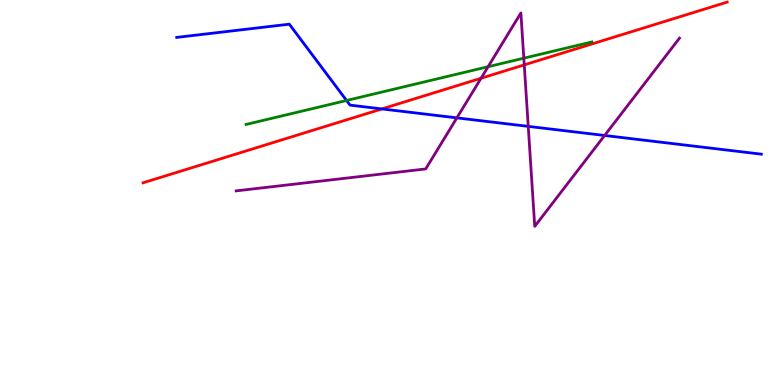[{'lines': ['blue', 'red'], 'intersections': [{'x': 4.93, 'y': 7.17}]}, {'lines': ['green', 'red'], 'intersections': []}, {'lines': ['purple', 'red'], 'intersections': [{'x': 6.21, 'y': 7.97}, {'x': 6.76, 'y': 8.31}]}, {'lines': ['blue', 'green'], 'intersections': [{'x': 4.47, 'y': 7.39}]}, {'lines': ['blue', 'purple'], 'intersections': [{'x': 5.9, 'y': 6.94}, {'x': 6.82, 'y': 6.72}, {'x': 7.8, 'y': 6.48}]}, {'lines': ['green', 'purple'], 'intersections': [{'x': 6.3, 'y': 8.27}, {'x': 6.76, 'y': 8.49}]}]